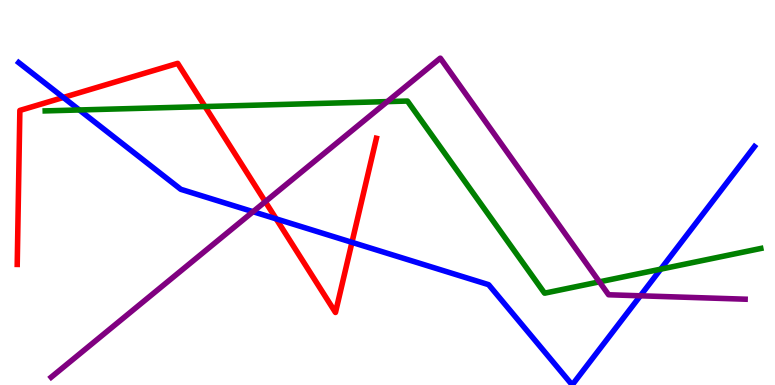[{'lines': ['blue', 'red'], 'intersections': [{'x': 0.817, 'y': 7.47}, {'x': 3.56, 'y': 4.32}, {'x': 4.54, 'y': 3.71}]}, {'lines': ['green', 'red'], 'intersections': [{'x': 2.65, 'y': 7.23}]}, {'lines': ['purple', 'red'], 'intersections': [{'x': 3.42, 'y': 4.76}]}, {'lines': ['blue', 'green'], 'intersections': [{'x': 1.02, 'y': 7.14}, {'x': 8.53, 'y': 3.01}]}, {'lines': ['blue', 'purple'], 'intersections': [{'x': 3.27, 'y': 4.5}, {'x': 8.26, 'y': 2.32}]}, {'lines': ['green', 'purple'], 'intersections': [{'x': 5.0, 'y': 7.36}, {'x': 7.73, 'y': 2.68}]}]